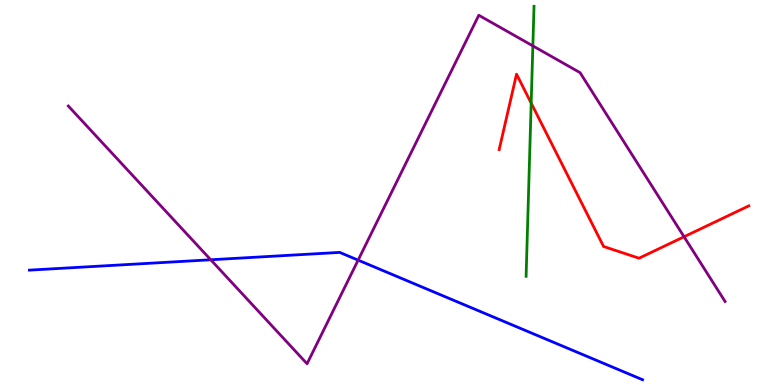[{'lines': ['blue', 'red'], 'intersections': []}, {'lines': ['green', 'red'], 'intersections': [{'x': 6.85, 'y': 7.32}]}, {'lines': ['purple', 'red'], 'intersections': [{'x': 8.83, 'y': 3.85}]}, {'lines': ['blue', 'green'], 'intersections': []}, {'lines': ['blue', 'purple'], 'intersections': [{'x': 2.72, 'y': 3.25}, {'x': 4.62, 'y': 3.24}]}, {'lines': ['green', 'purple'], 'intersections': [{'x': 6.88, 'y': 8.81}]}]